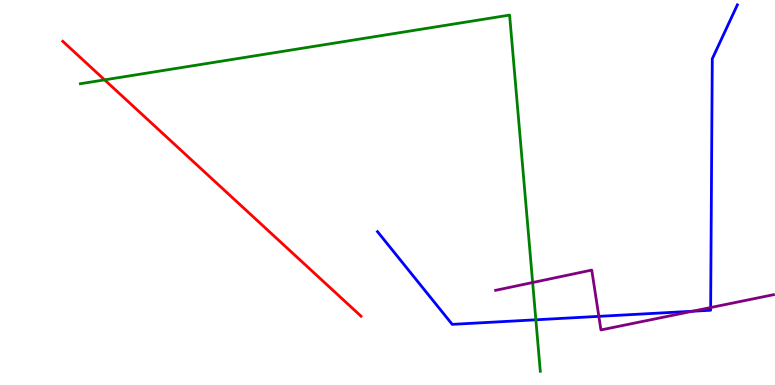[{'lines': ['blue', 'red'], 'intersections': []}, {'lines': ['green', 'red'], 'intersections': [{'x': 1.35, 'y': 7.93}]}, {'lines': ['purple', 'red'], 'intersections': []}, {'lines': ['blue', 'green'], 'intersections': [{'x': 6.91, 'y': 1.69}]}, {'lines': ['blue', 'purple'], 'intersections': [{'x': 7.73, 'y': 1.78}, {'x': 8.94, 'y': 1.92}, {'x': 9.17, 'y': 2.01}]}, {'lines': ['green', 'purple'], 'intersections': [{'x': 6.87, 'y': 2.66}]}]